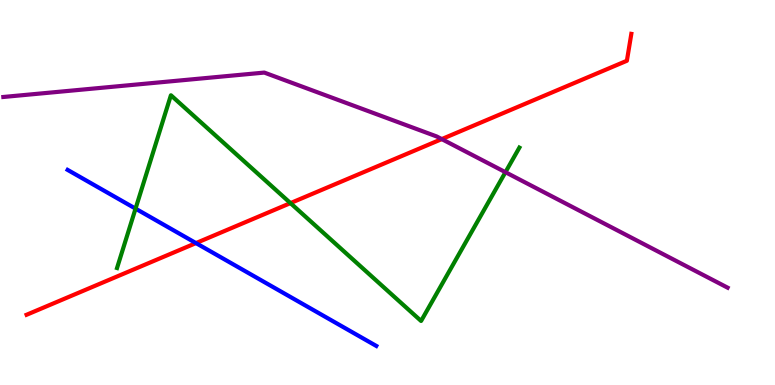[{'lines': ['blue', 'red'], 'intersections': [{'x': 2.53, 'y': 3.69}]}, {'lines': ['green', 'red'], 'intersections': [{'x': 3.75, 'y': 4.72}]}, {'lines': ['purple', 'red'], 'intersections': [{'x': 5.7, 'y': 6.39}]}, {'lines': ['blue', 'green'], 'intersections': [{'x': 1.75, 'y': 4.58}]}, {'lines': ['blue', 'purple'], 'intersections': []}, {'lines': ['green', 'purple'], 'intersections': [{'x': 6.52, 'y': 5.53}]}]